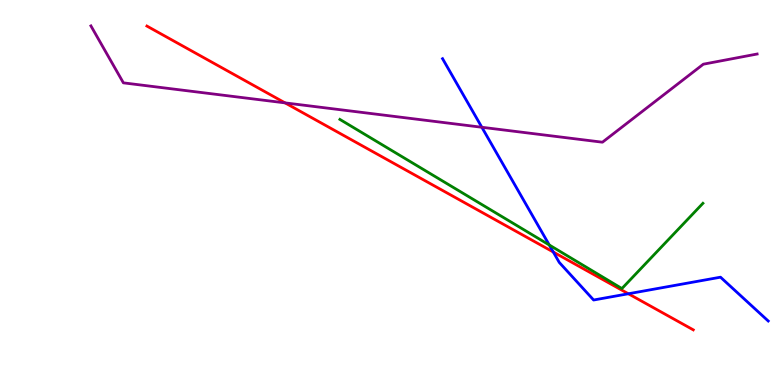[{'lines': ['blue', 'red'], 'intersections': [{'x': 7.14, 'y': 3.45}, {'x': 8.11, 'y': 2.37}]}, {'lines': ['green', 'red'], 'intersections': []}, {'lines': ['purple', 'red'], 'intersections': [{'x': 3.68, 'y': 7.33}]}, {'lines': ['blue', 'green'], 'intersections': [{'x': 7.09, 'y': 3.64}]}, {'lines': ['blue', 'purple'], 'intersections': [{'x': 6.22, 'y': 6.69}]}, {'lines': ['green', 'purple'], 'intersections': []}]